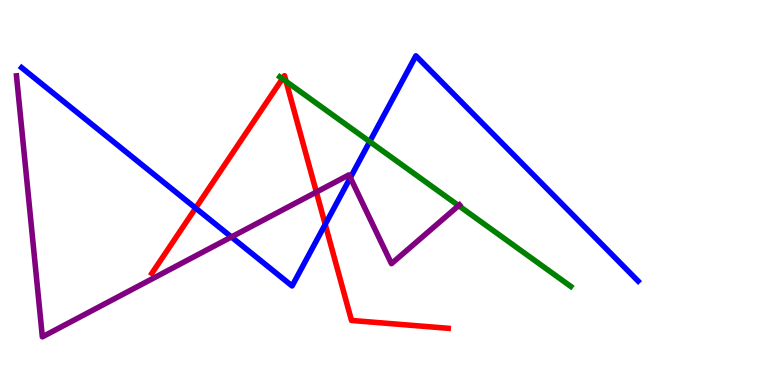[{'lines': ['blue', 'red'], 'intersections': [{'x': 2.52, 'y': 4.59}, {'x': 4.2, 'y': 4.17}]}, {'lines': ['green', 'red'], 'intersections': [{'x': 3.64, 'y': 7.95}, {'x': 3.69, 'y': 7.89}]}, {'lines': ['purple', 'red'], 'intersections': [{'x': 4.08, 'y': 5.01}]}, {'lines': ['blue', 'green'], 'intersections': [{'x': 4.77, 'y': 6.32}]}, {'lines': ['blue', 'purple'], 'intersections': [{'x': 2.99, 'y': 3.85}, {'x': 4.52, 'y': 5.39}]}, {'lines': ['green', 'purple'], 'intersections': [{'x': 5.92, 'y': 4.66}]}]